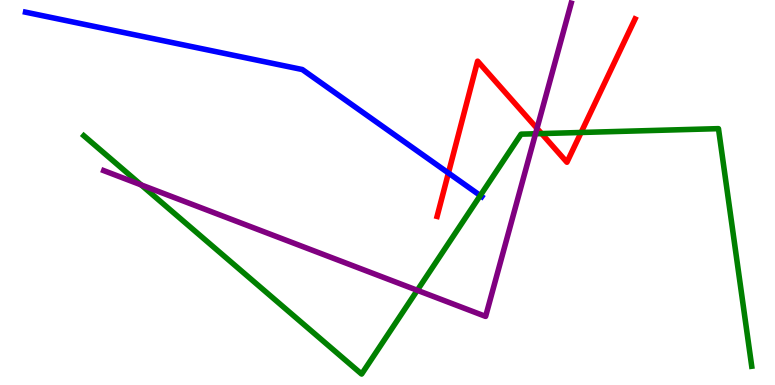[{'lines': ['blue', 'red'], 'intersections': [{'x': 5.79, 'y': 5.51}]}, {'lines': ['green', 'red'], 'intersections': [{'x': 6.99, 'y': 6.53}, {'x': 7.5, 'y': 6.56}]}, {'lines': ['purple', 'red'], 'intersections': [{'x': 6.93, 'y': 6.67}]}, {'lines': ['blue', 'green'], 'intersections': [{'x': 6.2, 'y': 4.92}]}, {'lines': ['blue', 'purple'], 'intersections': []}, {'lines': ['green', 'purple'], 'intersections': [{'x': 1.82, 'y': 5.2}, {'x': 5.38, 'y': 2.46}, {'x': 6.91, 'y': 6.53}]}]